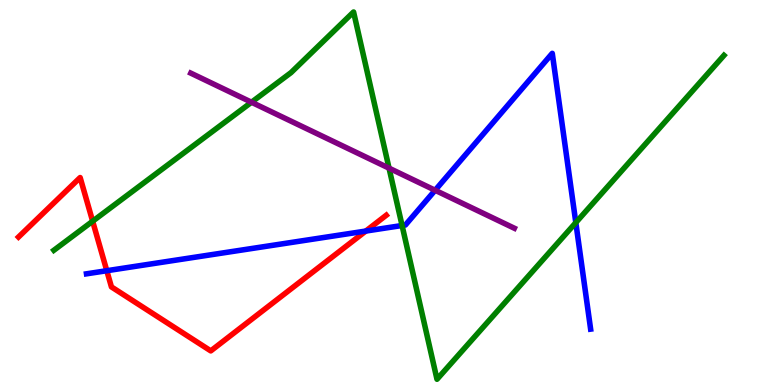[{'lines': ['blue', 'red'], 'intersections': [{'x': 1.38, 'y': 2.97}, {'x': 4.72, 'y': 4.0}]}, {'lines': ['green', 'red'], 'intersections': [{'x': 1.2, 'y': 4.25}]}, {'lines': ['purple', 'red'], 'intersections': []}, {'lines': ['blue', 'green'], 'intersections': [{'x': 5.19, 'y': 4.14}, {'x': 7.43, 'y': 4.22}]}, {'lines': ['blue', 'purple'], 'intersections': [{'x': 5.61, 'y': 5.06}]}, {'lines': ['green', 'purple'], 'intersections': [{'x': 3.24, 'y': 7.34}, {'x': 5.02, 'y': 5.63}]}]